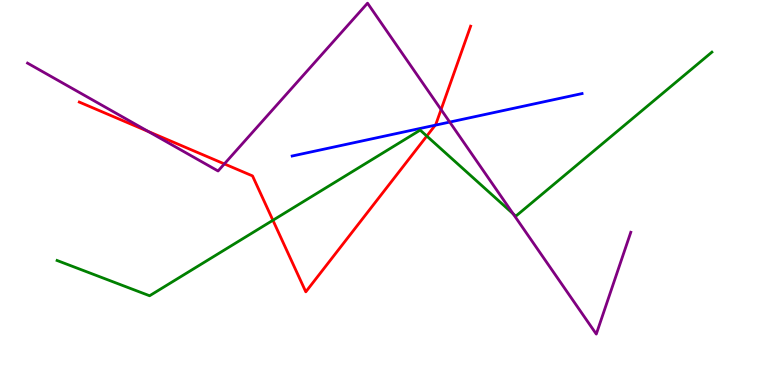[{'lines': ['blue', 'red'], 'intersections': [{'x': 5.62, 'y': 6.75}]}, {'lines': ['green', 'red'], 'intersections': [{'x': 3.52, 'y': 4.28}, {'x': 5.51, 'y': 6.47}]}, {'lines': ['purple', 'red'], 'intersections': [{'x': 1.91, 'y': 6.59}, {'x': 2.9, 'y': 5.74}, {'x': 5.69, 'y': 7.15}]}, {'lines': ['blue', 'green'], 'intersections': []}, {'lines': ['blue', 'purple'], 'intersections': [{'x': 5.8, 'y': 6.83}]}, {'lines': ['green', 'purple'], 'intersections': [{'x': 6.62, 'y': 4.45}]}]